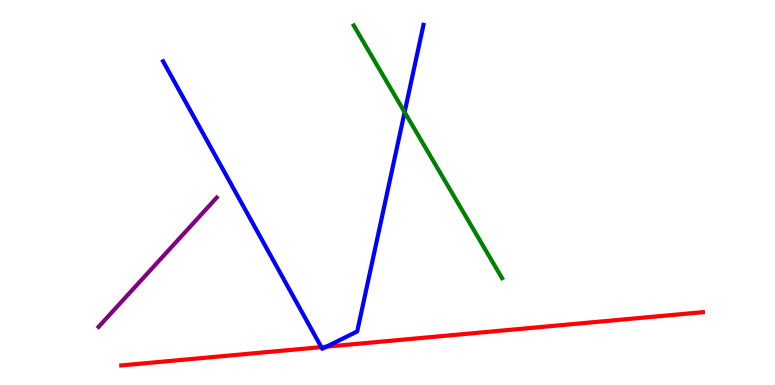[{'lines': ['blue', 'red'], 'intersections': [{'x': 4.15, 'y': 0.984}, {'x': 4.21, 'y': 0.996}]}, {'lines': ['green', 'red'], 'intersections': []}, {'lines': ['purple', 'red'], 'intersections': []}, {'lines': ['blue', 'green'], 'intersections': [{'x': 5.22, 'y': 7.09}]}, {'lines': ['blue', 'purple'], 'intersections': []}, {'lines': ['green', 'purple'], 'intersections': []}]